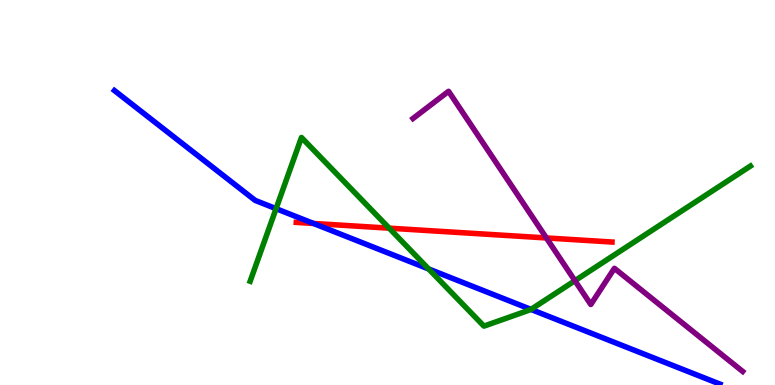[{'lines': ['blue', 'red'], 'intersections': [{'x': 4.04, 'y': 4.2}]}, {'lines': ['green', 'red'], 'intersections': [{'x': 5.02, 'y': 4.07}]}, {'lines': ['purple', 'red'], 'intersections': [{'x': 7.05, 'y': 3.82}]}, {'lines': ['blue', 'green'], 'intersections': [{'x': 3.56, 'y': 4.58}, {'x': 5.53, 'y': 3.01}, {'x': 6.85, 'y': 1.96}]}, {'lines': ['blue', 'purple'], 'intersections': []}, {'lines': ['green', 'purple'], 'intersections': [{'x': 7.42, 'y': 2.71}]}]